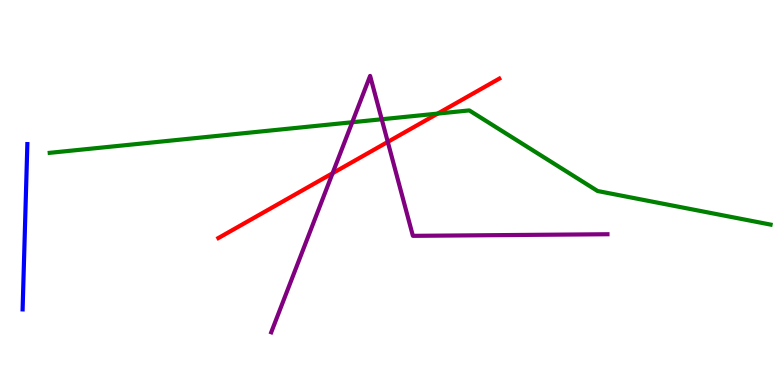[{'lines': ['blue', 'red'], 'intersections': []}, {'lines': ['green', 'red'], 'intersections': [{'x': 5.65, 'y': 7.05}]}, {'lines': ['purple', 'red'], 'intersections': [{'x': 4.29, 'y': 5.5}, {'x': 5.0, 'y': 6.31}]}, {'lines': ['blue', 'green'], 'intersections': []}, {'lines': ['blue', 'purple'], 'intersections': []}, {'lines': ['green', 'purple'], 'intersections': [{'x': 4.55, 'y': 6.82}, {'x': 4.93, 'y': 6.9}]}]